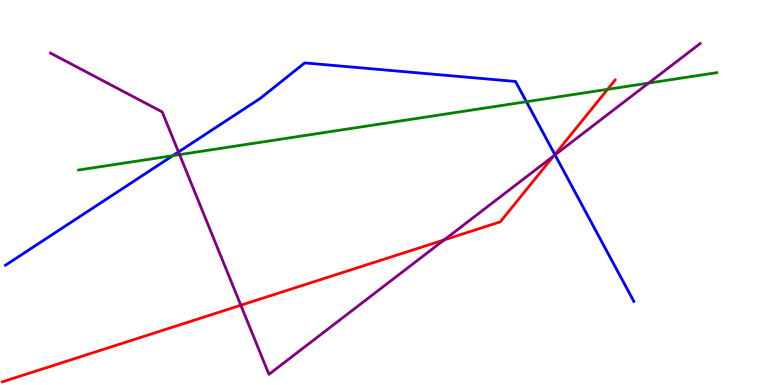[{'lines': ['blue', 'red'], 'intersections': [{'x': 7.16, 'y': 5.99}]}, {'lines': ['green', 'red'], 'intersections': [{'x': 7.84, 'y': 7.68}]}, {'lines': ['purple', 'red'], 'intersections': [{'x': 3.11, 'y': 2.07}, {'x': 5.73, 'y': 3.77}, {'x': 7.14, 'y': 5.95}]}, {'lines': ['blue', 'green'], 'intersections': [{'x': 2.23, 'y': 5.96}, {'x': 6.79, 'y': 7.36}]}, {'lines': ['blue', 'purple'], 'intersections': [{'x': 2.3, 'y': 6.05}, {'x': 7.16, 'y': 5.98}]}, {'lines': ['green', 'purple'], 'intersections': [{'x': 2.32, 'y': 5.98}, {'x': 8.37, 'y': 7.84}]}]